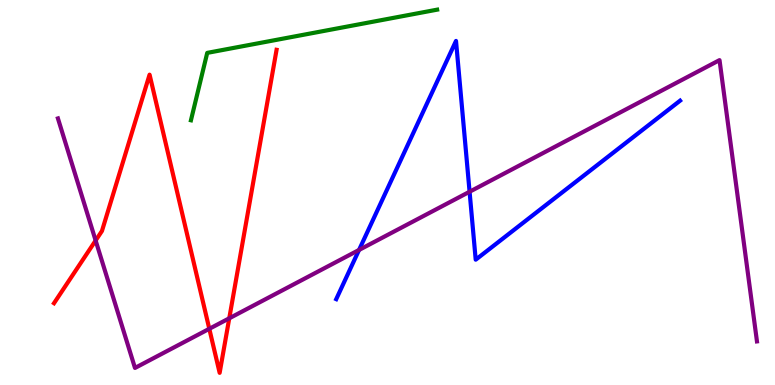[{'lines': ['blue', 'red'], 'intersections': []}, {'lines': ['green', 'red'], 'intersections': []}, {'lines': ['purple', 'red'], 'intersections': [{'x': 1.23, 'y': 3.75}, {'x': 2.7, 'y': 1.46}, {'x': 2.96, 'y': 1.73}]}, {'lines': ['blue', 'green'], 'intersections': []}, {'lines': ['blue', 'purple'], 'intersections': [{'x': 4.63, 'y': 3.51}, {'x': 6.06, 'y': 5.02}]}, {'lines': ['green', 'purple'], 'intersections': []}]